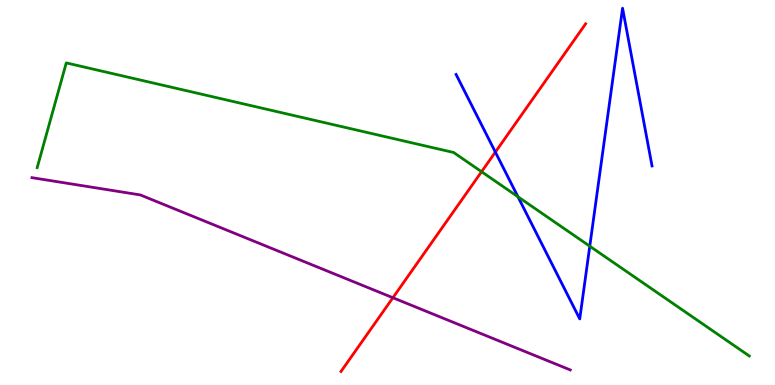[{'lines': ['blue', 'red'], 'intersections': [{'x': 6.39, 'y': 6.05}]}, {'lines': ['green', 'red'], 'intersections': [{'x': 6.21, 'y': 5.54}]}, {'lines': ['purple', 'red'], 'intersections': [{'x': 5.07, 'y': 2.27}]}, {'lines': ['blue', 'green'], 'intersections': [{'x': 6.68, 'y': 4.89}, {'x': 7.61, 'y': 3.61}]}, {'lines': ['blue', 'purple'], 'intersections': []}, {'lines': ['green', 'purple'], 'intersections': []}]